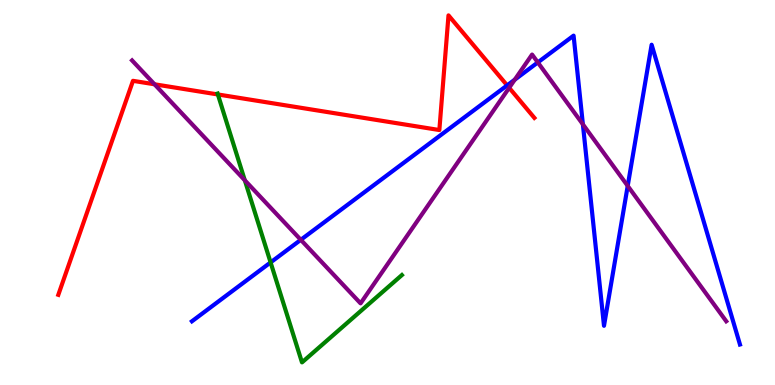[{'lines': ['blue', 'red'], 'intersections': [{'x': 6.54, 'y': 7.78}]}, {'lines': ['green', 'red'], 'intersections': [{'x': 2.81, 'y': 7.55}]}, {'lines': ['purple', 'red'], 'intersections': [{'x': 1.99, 'y': 7.81}, {'x': 6.57, 'y': 7.72}]}, {'lines': ['blue', 'green'], 'intersections': [{'x': 3.49, 'y': 3.18}]}, {'lines': ['blue', 'purple'], 'intersections': [{'x': 3.88, 'y': 3.77}, {'x': 6.64, 'y': 7.93}, {'x': 6.94, 'y': 8.38}, {'x': 7.52, 'y': 6.77}, {'x': 8.1, 'y': 5.17}]}, {'lines': ['green', 'purple'], 'intersections': [{'x': 3.16, 'y': 5.32}]}]